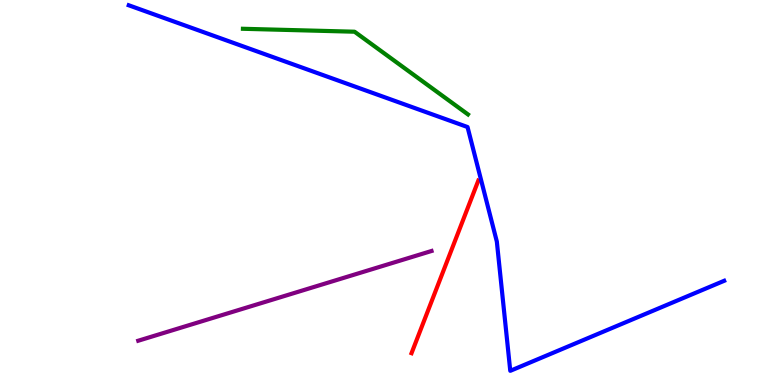[{'lines': ['blue', 'red'], 'intersections': []}, {'lines': ['green', 'red'], 'intersections': []}, {'lines': ['purple', 'red'], 'intersections': []}, {'lines': ['blue', 'green'], 'intersections': []}, {'lines': ['blue', 'purple'], 'intersections': []}, {'lines': ['green', 'purple'], 'intersections': []}]